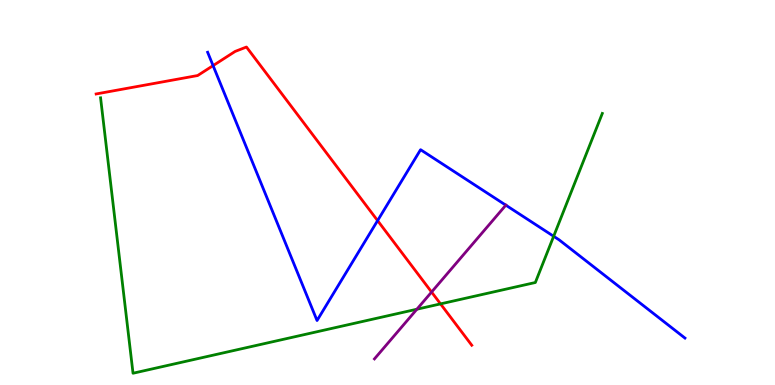[{'lines': ['blue', 'red'], 'intersections': [{'x': 2.75, 'y': 8.3}, {'x': 4.87, 'y': 4.27}]}, {'lines': ['green', 'red'], 'intersections': [{'x': 5.68, 'y': 2.11}]}, {'lines': ['purple', 'red'], 'intersections': [{'x': 5.57, 'y': 2.41}]}, {'lines': ['blue', 'green'], 'intersections': [{'x': 7.14, 'y': 3.86}]}, {'lines': ['blue', 'purple'], 'intersections': [{'x': 6.53, 'y': 4.67}]}, {'lines': ['green', 'purple'], 'intersections': [{'x': 5.38, 'y': 1.97}]}]